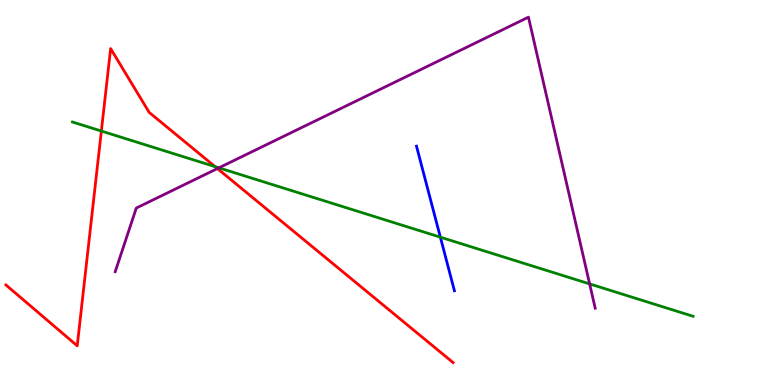[{'lines': ['blue', 'red'], 'intersections': []}, {'lines': ['green', 'red'], 'intersections': [{'x': 1.31, 'y': 6.6}, {'x': 2.78, 'y': 5.67}]}, {'lines': ['purple', 'red'], 'intersections': [{'x': 2.81, 'y': 5.62}]}, {'lines': ['blue', 'green'], 'intersections': [{'x': 5.68, 'y': 3.84}]}, {'lines': ['blue', 'purple'], 'intersections': []}, {'lines': ['green', 'purple'], 'intersections': [{'x': 2.82, 'y': 5.64}, {'x': 7.61, 'y': 2.63}]}]